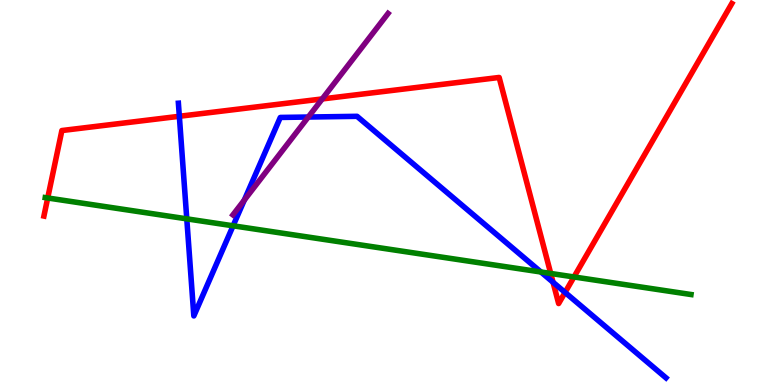[{'lines': ['blue', 'red'], 'intersections': [{'x': 2.31, 'y': 6.98}, {'x': 7.14, 'y': 2.67}, {'x': 7.29, 'y': 2.4}]}, {'lines': ['green', 'red'], 'intersections': [{'x': 0.616, 'y': 4.86}, {'x': 7.11, 'y': 2.9}, {'x': 7.41, 'y': 2.81}]}, {'lines': ['purple', 'red'], 'intersections': [{'x': 4.16, 'y': 7.43}]}, {'lines': ['blue', 'green'], 'intersections': [{'x': 2.41, 'y': 4.32}, {'x': 3.01, 'y': 4.14}, {'x': 6.98, 'y': 2.94}]}, {'lines': ['blue', 'purple'], 'intersections': [{'x': 3.15, 'y': 4.8}, {'x': 3.98, 'y': 6.96}]}, {'lines': ['green', 'purple'], 'intersections': []}]